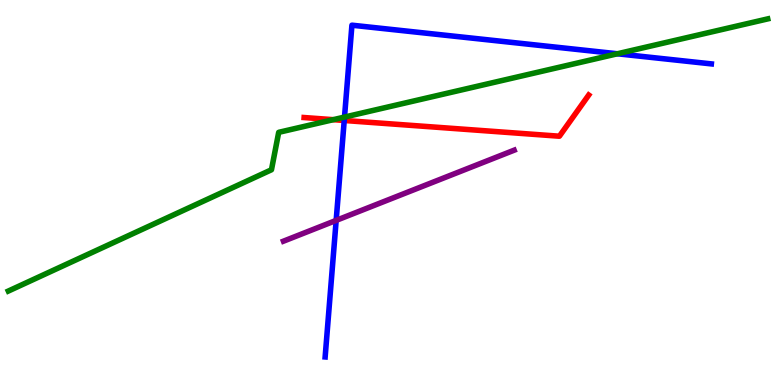[{'lines': ['blue', 'red'], 'intersections': [{'x': 4.44, 'y': 6.87}]}, {'lines': ['green', 'red'], 'intersections': [{'x': 4.3, 'y': 6.89}]}, {'lines': ['purple', 'red'], 'intersections': []}, {'lines': ['blue', 'green'], 'intersections': [{'x': 4.45, 'y': 6.96}, {'x': 7.97, 'y': 8.6}]}, {'lines': ['blue', 'purple'], 'intersections': [{'x': 4.34, 'y': 4.28}]}, {'lines': ['green', 'purple'], 'intersections': []}]